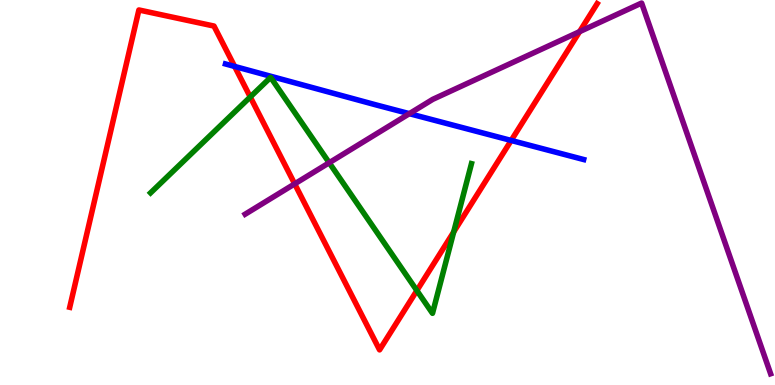[{'lines': ['blue', 'red'], 'intersections': [{'x': 3.03, 'y': 8.27}, {'x': 6.6, 'y': 6.35}]}, {'lines': ['green', 'red'], 'intersections': [{'x': 3.23, 'y': 7.48}, {'x': 5.38, 'y': 2.45}, {'x': 5.85, 'y': 3.98}]}, {'lines': ['purple', 'red'], 'intersections': [{'x': 3.8, 'y': 5.22}, {'x': 7.48, 'y': 9.18}]}, {'lines': ['blue', 'green'], 'intersections': []}, {'lines': ['blue', 'purple'], 'intersections': [{'x': 5.28, 'y': 7.05}]}, {'lines': ['green', 'purple'], 'intersections': [{'x': 4.25, 'y': 5.77}]}]